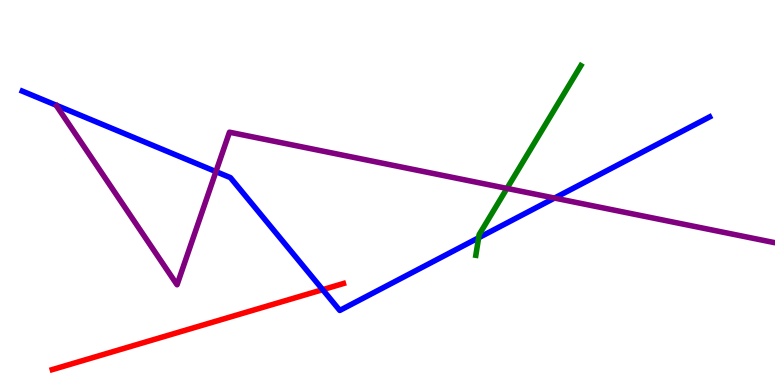[{'lines': ['blue', 'red'], 'intersections': [{'x': 4.16, 'y': 2.48}]}, {'lines': ['green', 'red'], 'intersections': []}, {'lines': ['purple', 'red'], 'intersections': []}, {'lines': ['blue', 'green'], 'intersections': [{'x': 6.18, 'y': 3.82}]}, {'lines': ['blue', 'purple'], 'intersections': [{'x': 2.79, 'y': 5.54}, {'x': 7.16, 'y': 4.86}]}, {'lines': ['green', 'purple'], 'intersections': [{'x': 6.54, 'y': 5.11}]}]